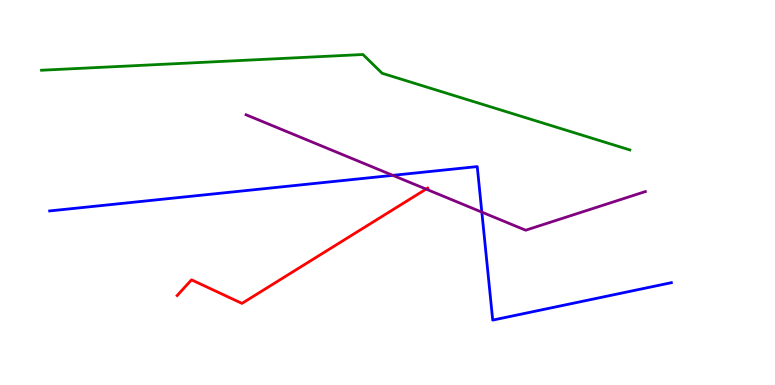[{'lines': ['blue', 'red'], 'intersections': []}, {'lines': ['green', 'red'], 'intersections': []}, {'lines': ['purple', 'red'], 'intersections': [{'x': 5.5, 'y': 5.09}]}, {'lines': ['blue', 'green'], 'intersections': []}, {'lines': ['blue', 'purple'], 'intersections': [{'x': 5.07, 'y': 5.45}, {'x': 6.22, 'y': 4.49}]}, {'lines': ['green', 'purple'], 'intersections': []}]